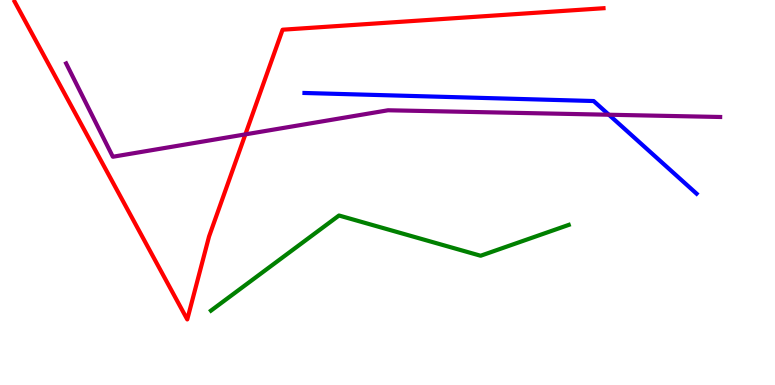[{'lines': ['blue', 'red'], 'intersections': []}, {'lines': ['green', 'red'], 'intersections': []}, {'lines': ['purple', 'red'], 'intersections': [{'x': 3.17, 'y': 6.51}]}, {'lines': ['blue', 'green'], 'intersections': []}, {'lines': ['blue', 'purple'], 'intersections': [{'x': 7.86, 'y': 7.02}]}, {'lines': ['green', 'purple'], 'intersections': []}]